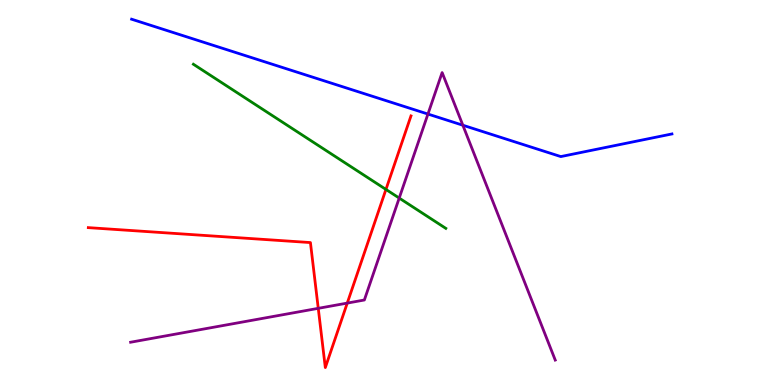[{'lines': ['blue', 'red'], 'intersections': []}, {'lines': ['green', 'red'], 'intersections': [{'x': 4.98, 'y': 5.08}]}, {'lines': ['purple', 'red'], 'intersections': [{'x': 4.11, 'y': 1.99}, {'x': 4.48, 'y': 2.13}]}, {'lines': ['blue', 'green'], 'intersections': []}, {'lines': ['blue', 'purple'], 'intersections': [{'x': 5.52, 'y': 7.04}, {'x': 5.97, 'y': 6.75}]}, {'lines': ['green', 'purple'], 'intersections': [{'x': 5.15, 'y': 4.86}]}]